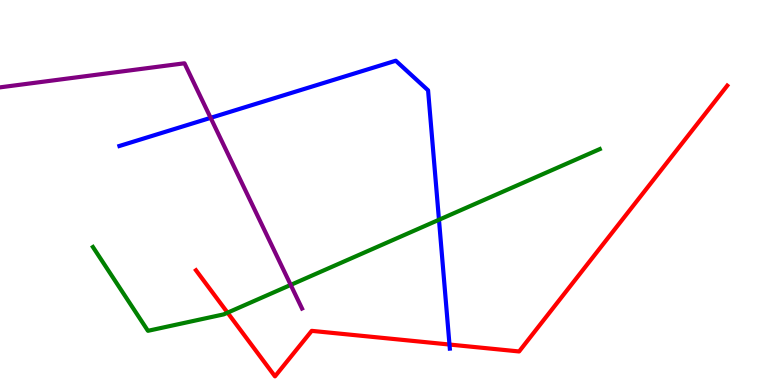[{'lines': ['blue', 'red'], 'intersections': [{'x': 5.8, 'y': 1.05}]}, {'lines': ['green', 'red'], 'intersections': [{'x': 2.94, 'y': 1.88}]}, {'lines': ['purple', 'red'], 'intersections': []}, {'lines': ['blue', 'green'], 'intersections': [{'x': 5.66, 'y': 4.29}]}, {'lines': ['blue', 'purple'], 'intersections': [{'x': 2.72, 'y': 6.94}]}, {'lines': ['green', 'purple'], 'intersections': [{'x': 3.75, 'y': 2.6}]}]